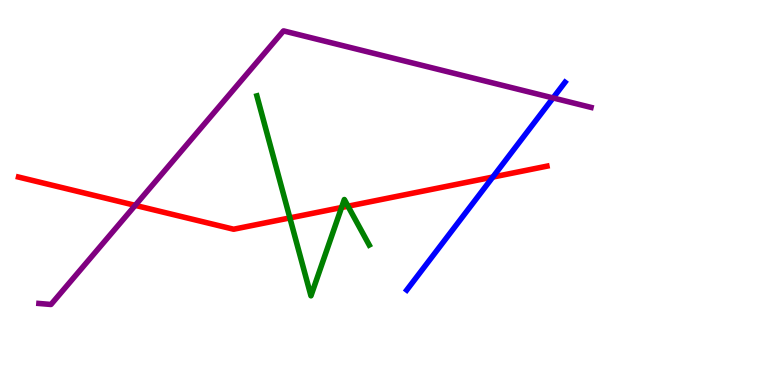[{'lines': ['blue', 'red'], 'intersections': [{'x': 6.36, 'y': 5.4}]}, {'lines': ['green', 'red'], 'intersections': [{'x': 3.74, 'y': 4.34}, {'x': 4.41, 'y': 4.61}, {'x': 4.49, 'y': 4.64}]}, {'lines': ['purple', 'red'], 'intersections': [{'x': 1.74, 'y': 4.67}]}, {'lines': ['blue', 'green'], 'intersections': []}, {'lines': ['blue', 'purple'], 'intersections': [{'x': 7.14, 'y': 7.46}]}, {'lines': ['green', 'purple'], 'intersections': []}]